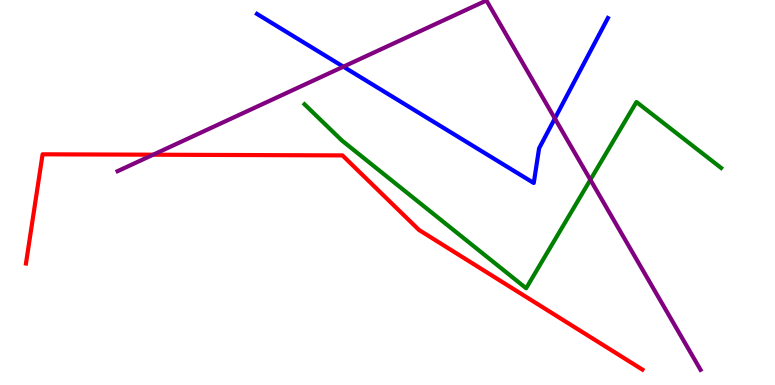[{'lines': ['blue', 'red'], 'intersections': []}, {'lines': ['green', 'red'], 'intersections': []}, {'lines': ['purple', 'red'], 'intersections': [{'x': 1.98, 'y': 5.98}]}, {'lines': ['blue', 'green'], 'intersections': []}, {'lines': ['blue', 'purple'], 'intersections': [{'x': 4.43, 'y': 8.27}, {'x': 7.16, 'y': 6.92}]}, {'lines': ['green', 'purple'], 'intersections': [{'x': 7.62, 'y': 5.33}]}]